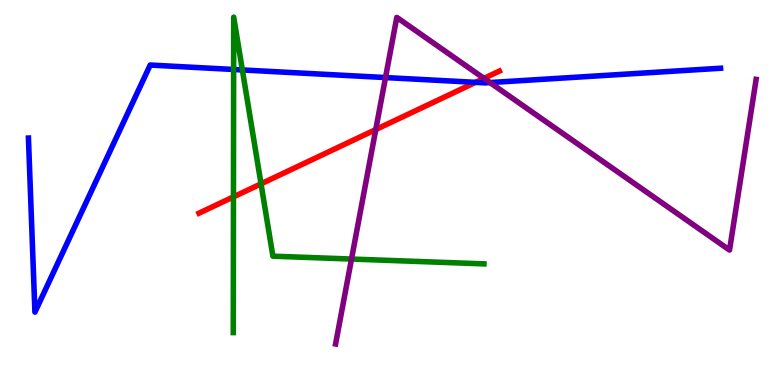[{'lines': ['blue', 'red'], 'intersections': [{'x': 6.14, 'y': 7.86}]}, {'lines': ['green', 'red'], 'intersections': [{'x': 3.01, 'y': 4.89}, {'x': 3.37, 'y': 5.23}]}, {'lines': ['purple', 'red'], 'intersections': [{'x': 4.85, 'y': 6.63}, {'x': 6.24, 'y': 7.96}]}, {'lines': ['blue', 'green'], 'intersections': [{'x': 3.01, 'y': 8.2}, {'x': 3.13, 'y': 8.18}]}, {'lines': ['blue', 'purple'], 'intersections': [{'x': 4.97, 'y': 7.99}, {'x': 6.32, 'y': 7.86}]}, {'lines': ['green', 'purple'], 'intersections': [{'x': 4.54, 'y': 3.27}]}]